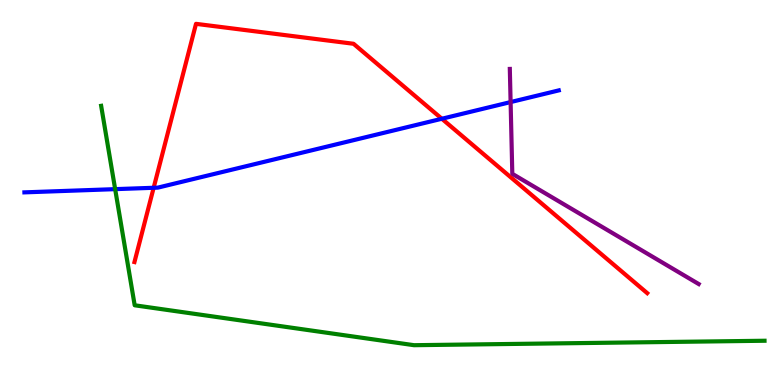[{'lines': ['blue', 'red'], 'intersections': [{'x': 1.98, 'y': 5.12}, {'x': 5.7, 'y': 6.92}]}, {'lines': ['green', 'red'], 'intersections': []}, {'lines': ['purple', 'red'], 'intersections': []}, {'lines': ['blue', 'green'], 'intersections': [{'x': 1.49, 'y': 5.09}]}, {'lines': ['blue', 'purple'], 'intersections': [{'x': 6.59, 'y': 7.35}]}, {'lines': ['green', 'purple'], 'intersections': []}]